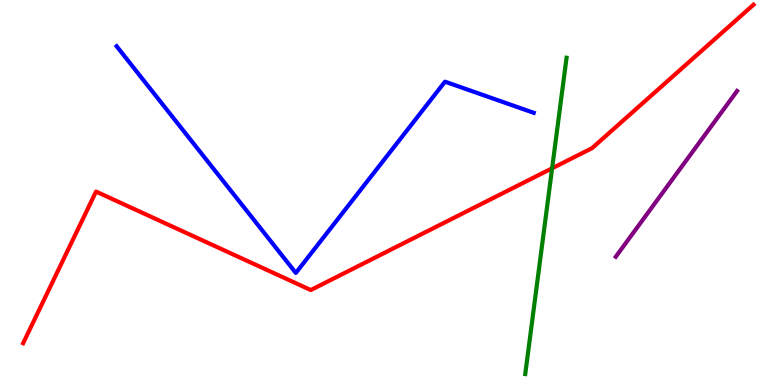[{'lines': ['blue', 'red'], 'intersections': []}, {'lines': ['green', 'red'], 'intersections': [{'x': 7.12, 'y': 5.63}]}, {'lines': ['purple', 'red'], 'intersections': []}, {'lines': ['blue', 'green'], 'intersections': []}, {'lines': ['blue', 'purple'], 'intersections': []}, {'lines': ['green', 'purple'], 'intersections': []}]